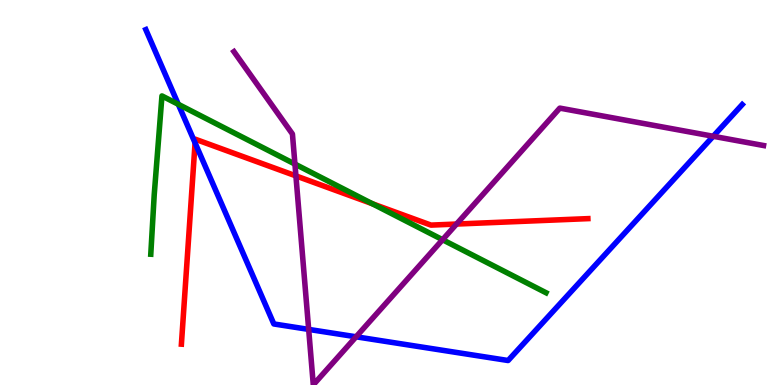[{'lines': ['blue', 'red'], 'intersections': [{'x': 2.52, 'y': 6.29}]}, {'lines': ['green', 'red'], 'intersections': [{'x': 4.8, 'y': 4.71}]}, {'lines': ['purple', 'red'], 'intersections': [{'x': 3.82, 'y': 5.43}, {'x': 5.89, 'y': 4.18}]}, {'lines': ['blue', 'green'], 'intersections': [{'x': 2.3, 'y': 7.29}]}, {'lines': ['blue', 'purple'], 'intersections': [{'x': 3.98, 'y': 1.44}, {'x': 4.59, 'y': 1.25}, {'x': 9.2, 'y': 6.46}]}, {'lines': ['green', 'purple'], 'intersections': [{'x': 3.81, 'y': 5.74}, {'x': 5.71, 'y': 3.77}]}]